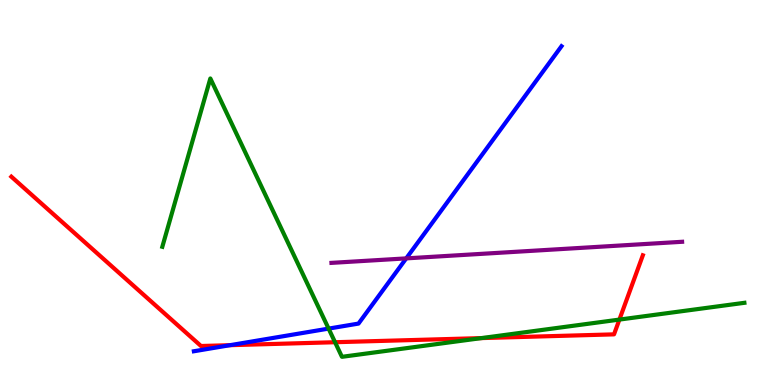[{'lines': ['blue', 'red'], 'intersections': [{'x': 2.97, 'y': 1.03}]}, {'lines': ['green', 'red'], 'intersections': [{'x': 4.32, 'y': 1.11}, {'x': 6.21, 'y': 1.22}, {'x': 7.99, 'y': 1.7}]}, {'lines': ['purple', 'red'], 'intersections': []}, {'lines': ['blue', 'green'], 'intersections': [{'x': 4.24, 'y': 1.46}]}, {'lines': ['blue', 'purple'], 'intersections': [{'x': 5.24, 'y': 3.29}]}, {'lines': ['green', 'purple'], 'intersections': []}]